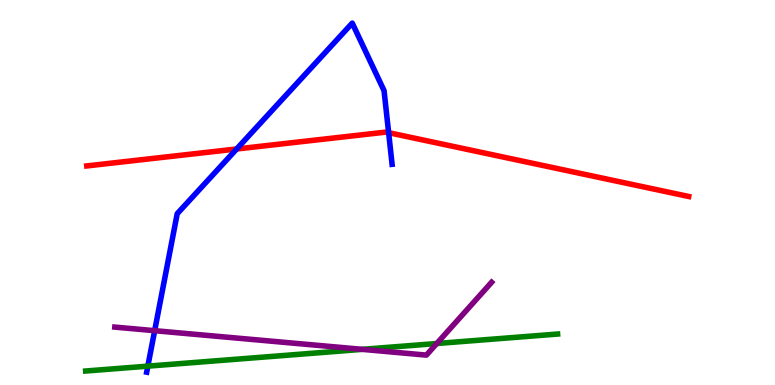[{'lines': ['blue', 'red'], 'intersections': [{'x': 3.05, 'y': 6.13}, {'x': 5.01, 'y': 6.55}]}, {'lines': ['green', 'red'], 'intersections': []}, {'lines': ['purple', 'red'], 'intersections': []}, {'lines': ['blue', 'green'], 'intersections': [{'x': 1.91, 'y': 0.49}]}, {'lines': ['blue', 'purple'], 'intersections': [{'x': 2.0, 'y': 1.41}]}, {'lines': ['green', 'purple'], 'intersections': [{'x': 4.67, 'y': 0.926}, {'x': 5.64, 'y': 1.08}]}]